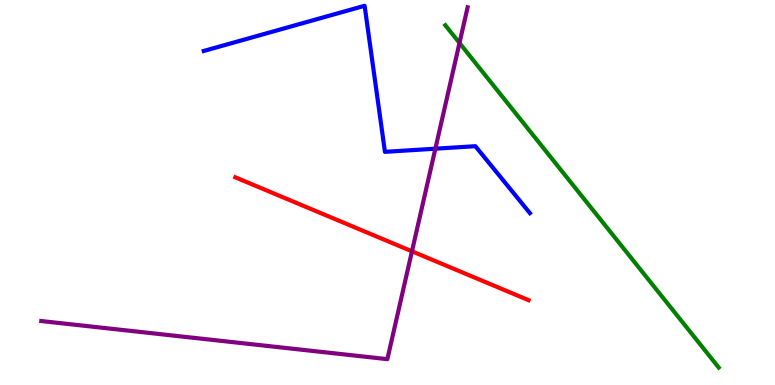[{'lines': ['blue', 'red'], 'intersections': []}, {'lines': ['green', 'red'], 'intersections': []}, {'lines': ['purple', 'red'], 'intersections': [{'x': 5.32, 'y': 3.47}]}, {'lines': ['blue', 'green'], 'intersections': []}, {'lines': ['blue', 'purple'], 'intersections': [{'x': 5.62, 'y': 6.14}]}, {'lines': ['green', 'purple'], 'intersections': [{'x': 5.93, 'y': 8.88}]}]